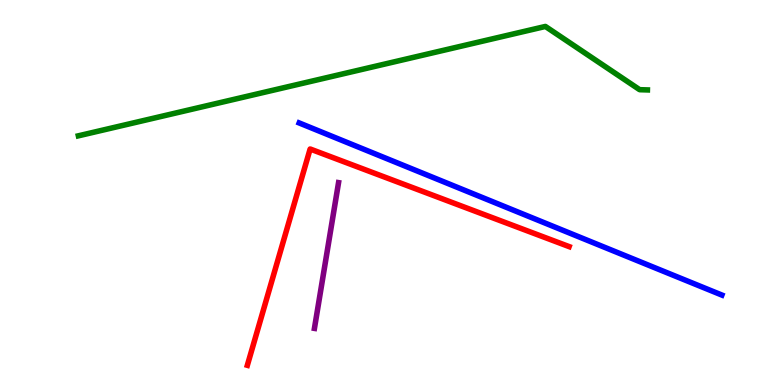[{'lines': ['blue', 'red'], 'intersections': []}, {'lines': ['green', 'red'], 'intersections': []}, {'lines': ['purple', 'red'], 'intersections': []}, {'lines': ['blue', 'green'], 'intersections': []}, {'lines': ['blue', 'purple'], 'intersections': []}, {'lines': ['green', 'purple'], 'intersections': []}]